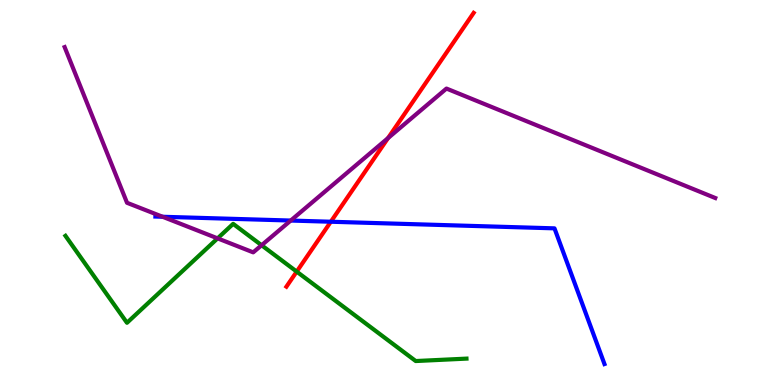[{'lines': ['blue', 'red'], 'intersections': [{'x': 4.27, 'y': 4.24}]}, {'lines': ['green', 'red'], 'intersections': [{'x': 3.83, 'y': 2.95}]}, {'lines': ['purple', 'red'], 'intersections': [{'x': 5.01, 'y': 6.41}]}, {'lines': ['blue', 'green'], 'intersections': []}, {'lines': ['blue', 'purple'], 'intersections': [{'x': 2.1, 'y': 4.37}, {'x': 3.75, 'y': 4.27}]}, {'lines': ['green', 'purple'], 'intersections': [{'x': 2.81, 'y': 3.81}, {'x': 3.38, 'y': 3.63}]}]